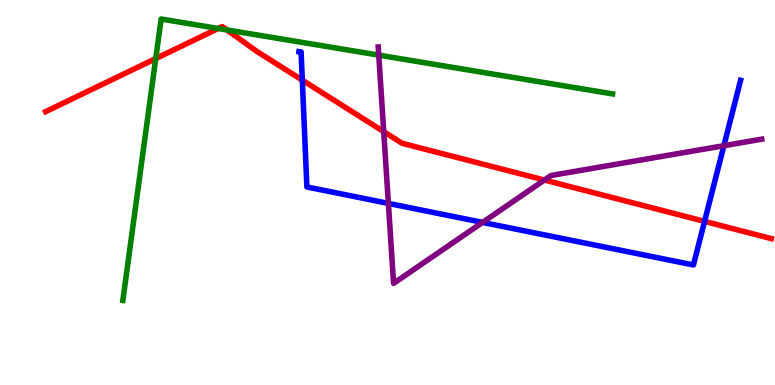[{'lines': ['blue', 'red'], 'intersections': [{'x': 3.9, 'y': 7.92}, {'x': 9.09, 'y': 4.25}]}, {'lines': ['green', 'red'], 'intersections': [{'x': 2.01, 'y': 8.48}, {'x': 2.82, 'y': 9.26}, {'x': 2.93, 'y': 9.22}]}, {'lines': ['purple', 'red'], 'intersections': [{'x': 4.95, 'y': 6.58}, {'x': 7.02, 'y': 5.32}]}, {'lines': ['blue', 'green'], 'intersections': []}, {'lines': ['blue', 'purple'], 'intersections': [{'x': 5.01, 'y': 4.72}, {'x': 6.23, 'y': 4.22}, {'x': 9.34, 'y': 6.22}]}, {'lines': ['green', 'purple'], 'intersections': [{'x': 4.89, 'y': 8.57}]}]